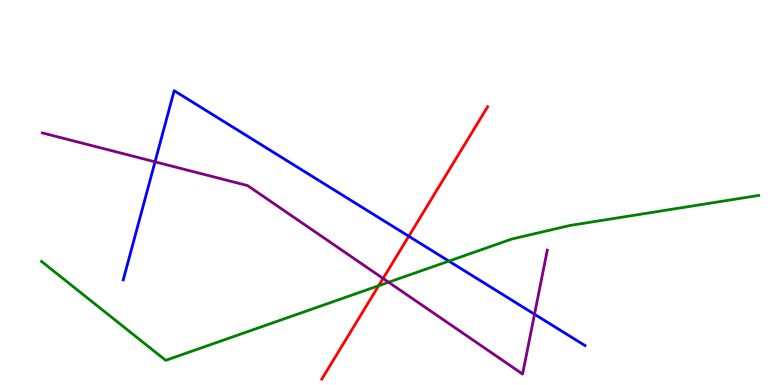[{'lines': ['blue', 'red'], 'intersections': [{'x': 5.27, 'y': 3.86}]}, {'lines': ['green', 'red'], 'intersections': [{'x': 4.89, 'y': 2.58}]}, {'lines': ['purple', 'red'], 'intersections': [{'x': 4.94, 'y': 2.77}]}, {'lines': ['blue', 'green'], 'intersections': [{'x': 5.79, 'y': 3.22}]}, {'lines': ['blue', 'purple'], 'intersections': [{'x': 2.0, 'y': 5.8}, {'x': 6.9, 'y': 1.84}]}, {'lines': ['green', 'purple'], 'intersections': [{'x': 5.01, 'y': 2.67}]}]